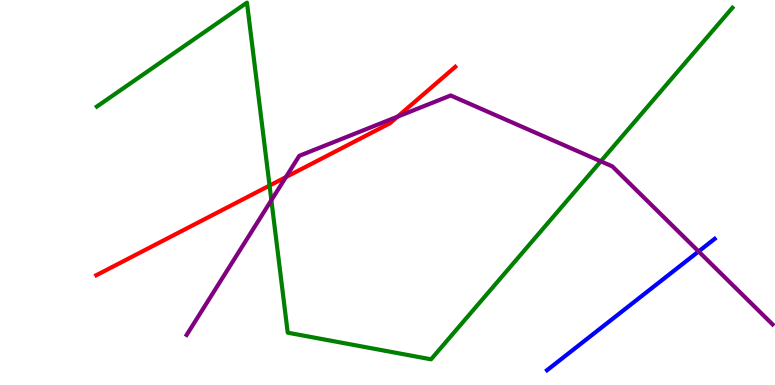[{'lines': ['blue', 'red'], 'intersections': []}, {'lines': ['green', 'red'], 'intersections': [{'x': 3.48, 'y': 5.18}]}, {'lines': ['purple', 'red'], 'intersections': [{'x': 3.69, 'y': 5.4}, {'x': 5.13, 'y': 6.97}]}, {'lines': ['blue', 'green'], 'intersections': []}, {'lines': ['blue', 'purple'], 'intersections': [{'x': 9.01, 'y': 3.47}]}, {'lines': ['green', 'purple'], 'intersections': [{'x': 3.5, 'y': 4.8}, {'x': 7.75, 'y': 5.81}]}]